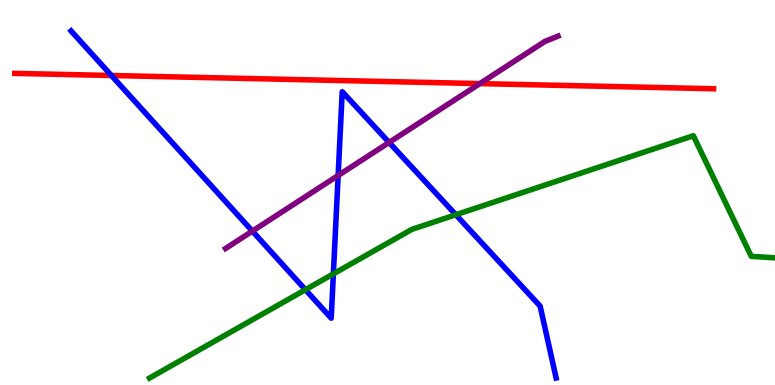[{'lines': ['blue', 'red'], 'intersections': [{'x': 1.44, 'y': 8.04}]}, {'lines': ['green', 'red'], 'intersections': []}, {'lines': ['purple', 'red'], 'intersections': [{'x': 6.19, 'y': 7.83}]}, {'lines': ['blue', 'green'], 'intersections': [{'x': 3.94, 'y': 2.48}, {'x': 4.3, 'y': 2.89}, {'x': 5.88, 'y': 4.42}]}, {'lines': ['blue', 'purple'], 'intersections': [{'x': 3.26, 'y': 4.0}, {'x': 4.36, 'y': 5.44}, {'x': 5.02, 'y': 6.3}]}, {'lines': ['green', 'purple'], 'intersections': []}]